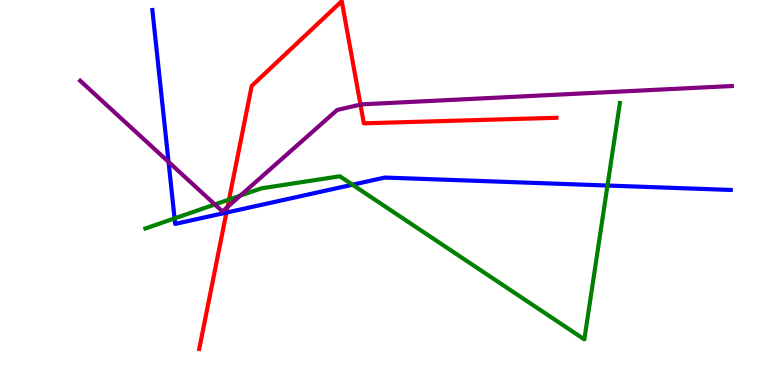[{'lines': ['blue', 'red'], 'intersections': [{'x': 2.92, 'y': 4.48}]}, {'lines': ['green', 'red'], 'intersections': [{'x': 2.96, 'y': 4.82}]}, {'lines': ['purple', 'red'], 'intersections': [{'x': 2.94, 'y': 4.63}, {'x': 4.65, 'y': 7.28}]}, {'lines': ['blue', 'green'], 'intersections': [{'x': 2.25, 'y': 4.33}, {'x': 4.55, 'y': 5.2}, {'x': 7.84, 'y': 5.18}]}, {'lines': ['blue', 'purple'], 'intersections': [{'x': 2.17, 'y': 5.79}]}, {'lines': ['green', 'purple'], 'intersections': [{'x': 2.77, 'y': 4.69}, {'x': 3.1, 'y': 4.92}]}]